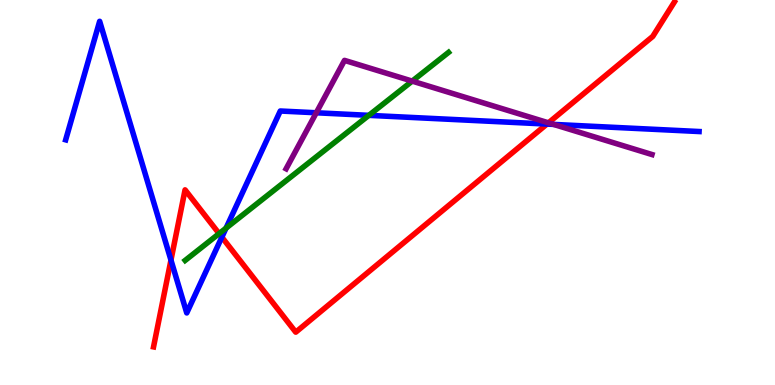[{'lines': ['blue', 'red'], 'intersections': [{'x': 2.21, 'y': 3.24}, {'x': 2.86, 'y': 3.84}, {'x': 7.06, 'y': 6.78}]}, {'lines': ['green', 'red'], 'intersections': [{'x': 2.83, 'y': 3.93}]}, {'lines': ['purple', 'red'], 'intersections': [{'x': 7.08, 'y': 6.81}]}, {'lines': ['blue', 'green'], 'intersections': [{'x': 2.92, 'y': 4.07}, {'x': 4.76, 'y': 7.0}]}, {'lines': ['blue', 'purple'], 'intersections': [{'x': 4.08, 'y': 7.07}, {'x': 7.14, 'y': 6.77}]}, {'lines': ['green', 'purple'], 'intersections': [{'x': 5.32, 'y': 7.89}]}]